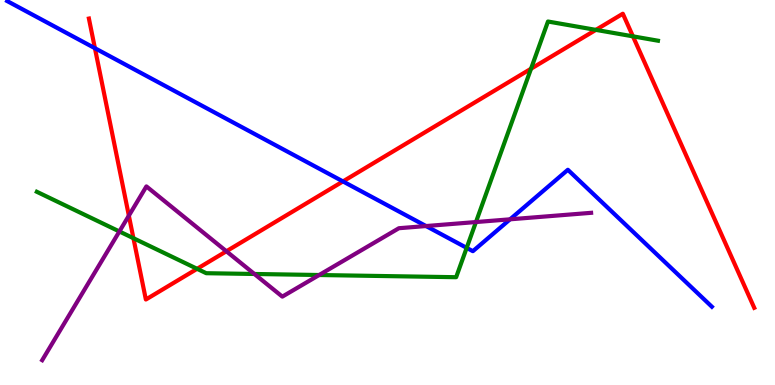[{'lines': ['blue', 'red'], 'intersections': [{'x': 1.22, 'y': 8.75}, {'x': 4.43, 'y': 5.29}]}, {'lines': ['green', 'red'], 'intersections': [{'x': 1.72, 'y': 3.81}, {'x': 2.54, 'y': 3.02}, {'x': 6.85, 'y': 8.21}, {'x': 7.69, 'y': 9.22}, {'x': 8.17, 'y': 9.06}]}, {'lines': ['purple', 'red'], 'intersections': [{'x': 1.66, 'y': 4.4}, {'x': 2.92, 'y': 3.47}]}, {'lines': ['blue', 'green'], 'intersections': [{'x': 6.02, 'y': 3.56}]}, {'lines': ['blue', 'purple'], 'intersections': [{'x': 5.5, 'y': 4.13}, {'x': 6.58, 'y': 4.3}]}, {'lines': ['green', 'purple'], 'intersections': [{'x': 1.54, 'y': 3.99}, {'x': 3.28, 'y': 2.88}, {'x': 4.12, 'y': 2.86}, {'x': 6.14, 'y': 4.23}]}]